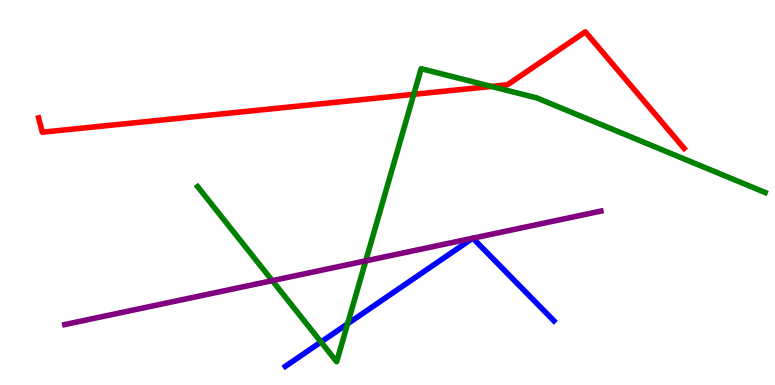[{'lines': ['blue', 'red'], 'intersections': []}, {'lines': ['green', 'red'], 'intersections': [{'x': 5.34, 'y': 7.55}, {'x': 6.34, 'y': 7.76}]}, {'lines': ['purple', 'red'], 'intersections': []}, {'lines': ['blue', 'green'], 'intersections': [{'x': 4.14, 'y': 1.12}, {'x': 4.49, 'y': 1.59}]}, {'lines': ['blue', 'purple'], 'intersections': [{'x': 6.1, 'y': 3.81}, {'x': 6.1, 'y': 3.81}]}, {'lines': ['green', 'purple'], 'intersections': [{'x': 3.51, 'y': 2.71}, {'x': 4.72, 'y': 3.22}]}]